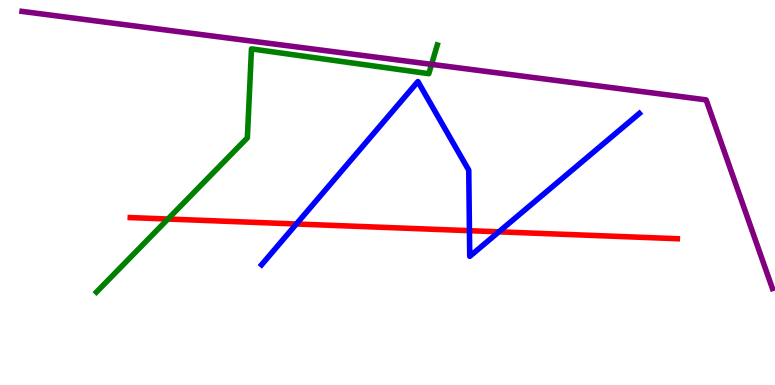[{'lines': ['blue', 'red'], 'intersections': [{'x': 3.82, 'y': 4.18}, {'x': 6.06, 'y': 4.01}, {'x': 6.44, 'y': 3.98}]}, {'lines': ['green', 'red'], 'intersections': [{'x': 2.17, 'y': 4.31}]}, {'lines': ['purple', 'red'], 'intersections': []}, {'lines': ['blue', 'green'], 'intersections': []}, {'lines': ['blue', 'purple'], 'intersections': []}, {'lines': ['green', 'purple'], 'intersections': [{'x': 5.57, 'y': 8.33}]}]